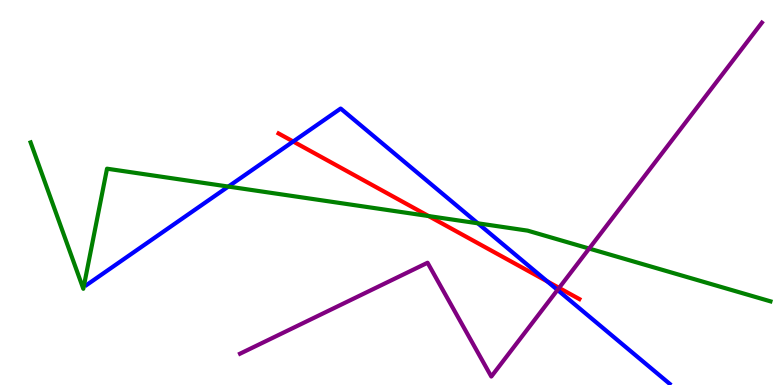[{'lines': ['blue', 'red'], 'intersections': [{'x': 3.78, 'y': 6.32}, {'x': 7.06, 'y': 2.69}]}, {'lines': ['green', 'red'], 'intersections': [{'x': 5.53, 'y': 4.39}]}, {'lines': ['purple', 'red'], 'intersections': [{'x': 7.21, 'y': 2.52}]}, {'lines': ['blue', 'green'], 'intersections': [{'x': 2.95, 'y': 5.15}, {'x': 6.17, 'y': 4.2}]}, {'lines': ['blue', 'purple'], 'intersections': [{'x': 7.19, 'y': 2.47}]}, {'lines': ['green', 'purple'], 'intersections': [{'x': 7.6, 'y': 3.54}]}]